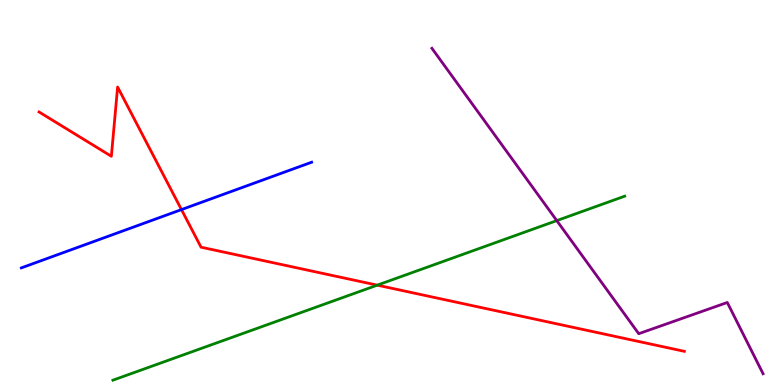[{'lines': ['blue', 'red'], 'intersections': [{'x': 2.34, 'y': 4.56}]}, {'lines': ['green', 'red'], 'intersections': [{'x': 4.87, 'y': 2.59}]}, {'lines': ['purple', 'red'], 'intersections': []}, {'lines': ['blue', 'green'], 'intersections': []}, {'lines': ['blue', 'purple'], 'intersections': []}, {'lines': ['green', 'purple'], 'intersections': [{'x': 7.18, 'y': 4.27}]}]